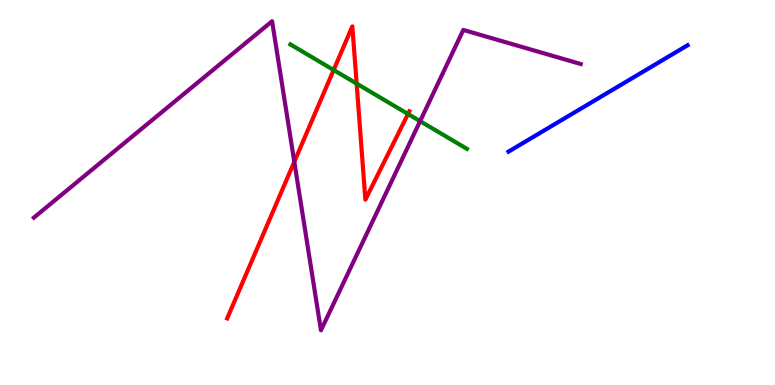[{'lines': ['blue', 'red'], 'intersections': []}, {'lines': ['green', 'red'], 'intersections': [{'x': 4.31, 'y': 8.18}, {'x': 4.6, 'y': 7.83}, {'x': 5.26, 'y': 7.04}]}, {'lines': ['purple', 'red'], 'intersections': [{'x': 3.8, 'y': 5.8}]}, {'lines': ['blue', 'green'], 'intersections': []}, {'lines': ['blue', 'purple'], 'intersections': []}, {'lines': ['green', 'purple'], 'intersections': [{'x': 5.42, 'y': 6.85}]}]